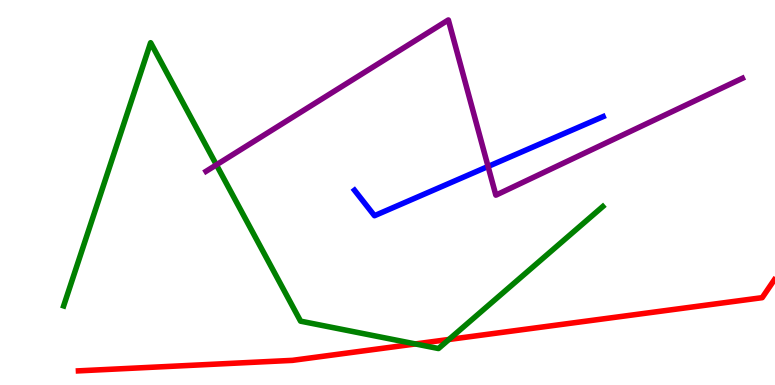[{'lines': ['blue', 'red'], 'intersections': []}, {'lines': ['green', 'red'], 'intersections': [{'x': 5.36, 'y': 1.07}, {'x': 5.79, 'y': 1.18}]}, {'lines': ['purple', 'red'], 'intersections': []}, {'lines': ['blue', 'green'], 'intersections': []}, {'lines': ['blue', 'purple'], 'intersections': [{'x': 6.3, 'y': 5.68}]}, {'lines': ['green', 'purple'], 'intersections': [{'x': 2.79, 'y': 5.72}]}]